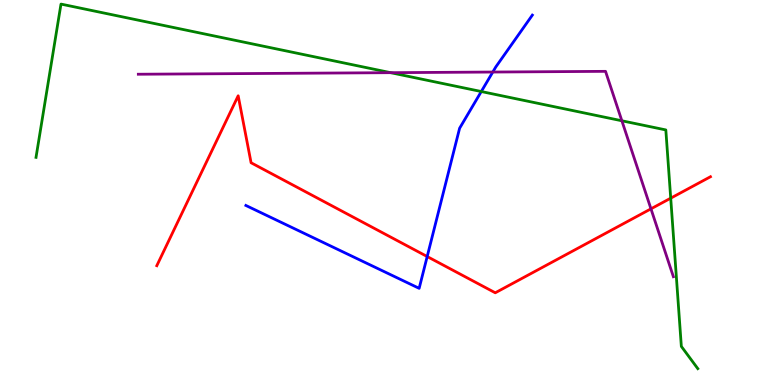[{'lines': ['blue', 'red'], 'intersections': [{'x': 5.51, 'y': 3.34}]}, {'lines': ['green', 'red'], 'intersections': [{'x': 8.65, 'y': 4.85}]}, {'lines': ['purple', 'red'], 'intersections': [{'x': 8.4, 'y': 4.58}]}, {'lines': ['blue', 'green'], 'intersections': [{'x': 6.21, 'y': 7.62}]}, {'lines': ['blue', 'purple'], 'intersections': [{'x': 6.36, 'y': 8.13}]}, {'lines': ['green', 'purple'], 'intersections': [{'x': 5.04, 'y': 8.11}, {'x': 8.02, 'y': 6.86}]}]